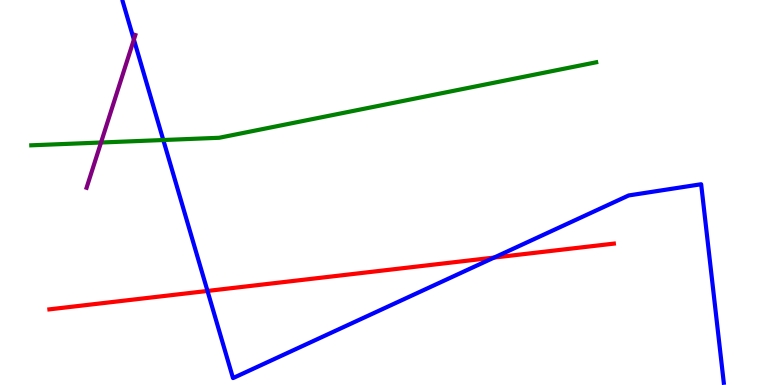[{'lines': ['blue', 'red'], 'intersections': [{'x': 2.68, 'y': 2.44}, {'x': 6.38, 'y': 3.31}]}, {'lines': ['green', 'red'], 'intersections': []}, {'lines': ['purple', 'red'], 'intersections': []}, {'lines': ['blue', 'green'], 'intersections': [{'x': 2.11, 'y': 6.36}]}, {'lines': ['blue', 'purple'], 'intersections': [{'x': 1.73, 'y': 8.97}]}, {'lines': ['green', 'purple'], 'intersections': [{'x': 1.3, 'y': 6.3}]}]